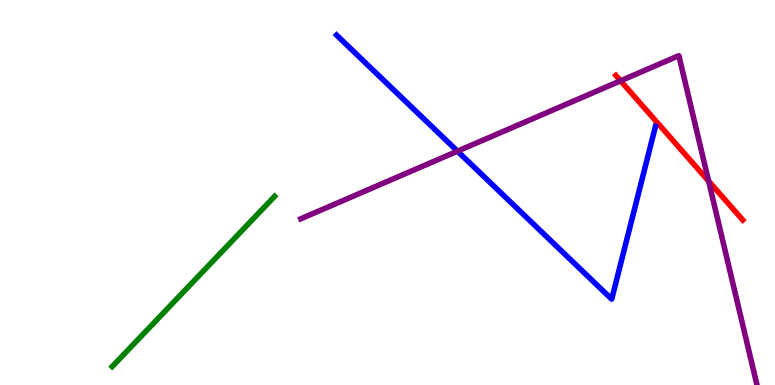[{'lines': ['blue', 'red'], 'intersections': []}, {'lines': ['green', 'red'], 'intersections': []}, {'lines': ['purple', 'red'], 'intersections': [{'x': 8.01, 'y': 7.9}, {'x': 9.14, 'y': 5.3}]}, {'lines': ['blue', 'green'], 'intersections': []}, {'lines': ['blue', 'purple'], 'intersections': [{'x': 5.9, 'y': 6.07}]}, {'lines': ['green', 'purple'], 'intersections': []}]